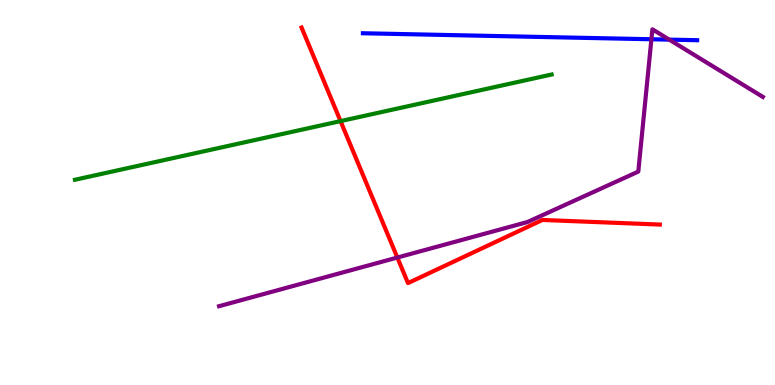[{'lines': ['blue', 'red'], 'intersections': []}, {'lines': ['green', 'red'], 'intersections': [{'x': 4.39, 'y': 6.85}]}, {'lines': ['purple', 'red'], 'intersections': [{'x': 5.13, 'y': 3.31}]}, {'lines': ['blue', 'green'], 'intersections': []}, {'lines': ['blue', 'purple'], 'intersections': [{'x': 8.41, 'y': 8.98}, {'x': 8.64, 'y': 8.97}]}, {'lines': ['green', 'purple'], 'intersections': []}]